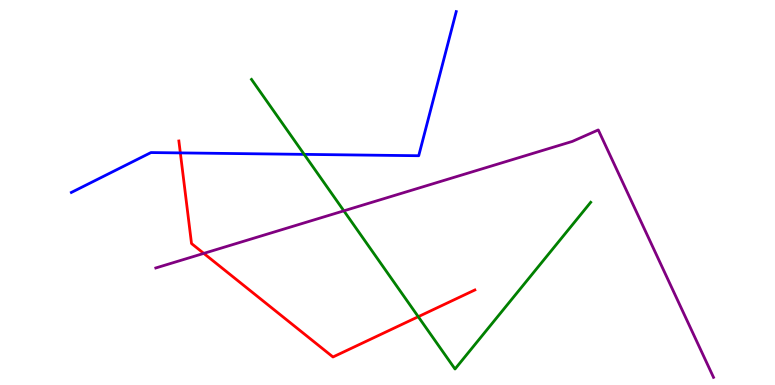[{'lines': ['blue', 'red'], 'intersections': [{'x': 2.33, 'y': 6.03}]}, {'lines': ['green', 'red'], 'intersections': [{'x': 5.4, 'y': 1.77}]}, {'lines': ['purple', 'red'], 'intersections': [{'x': 2.63, 'y': 3.42}]}, {'lines': ['blue', 'green'], 'intersections': [{'x': 3.92, 'y': 5.99}]}, {'lines': ['blue', 'purple'], 'intersections': []}, {'lines': ['green', 'purple'], 'intersections': [{'x': 4.44, 'y': 4.52}]}]